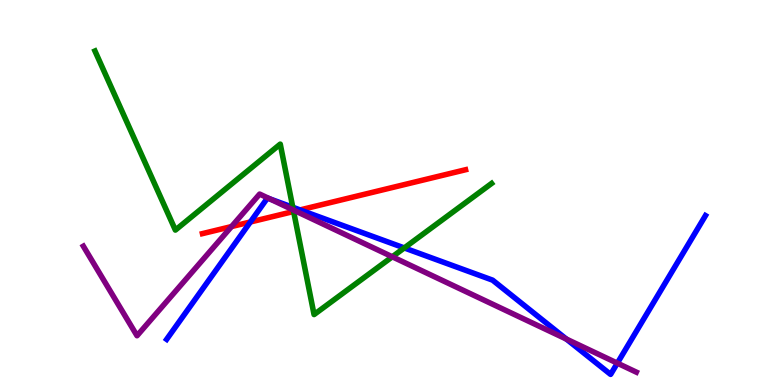[{'lines': ['blue', 'red'], 'intersections': [{'x': 3.23, 'y': 4.23}, {'x': 3.87, 'y': 4.55}]}, {'lines': ['green', 'red'], 'intersections': [{'x': 3.79, 'y': 4.51}]}, {'lines': ['purple', 'red'], 'intersections': [{'x': 2.99, 'y': 4.12}, {'x': 3.81, 'y': 4.52}]}, {'lines': ['blue', 'green'], 'intersections': [{'x': 3.78, 'y': 4.62}, {'x': 5.22, 'y': 3.56}]}, {'lines': ['blue', 'purple'], 'intersections': [{'x': 3.48, 'y': 4.83}, {'x': 7.31, 'y': 1.19}, {'x': 7.97, 'y': 0.567}]}, {'lines': ['green', 'purple'], 'intersections': [{'x': 3.78, 'y': 4.55}, {'x': 5.06, 'y': 3.33}]}]